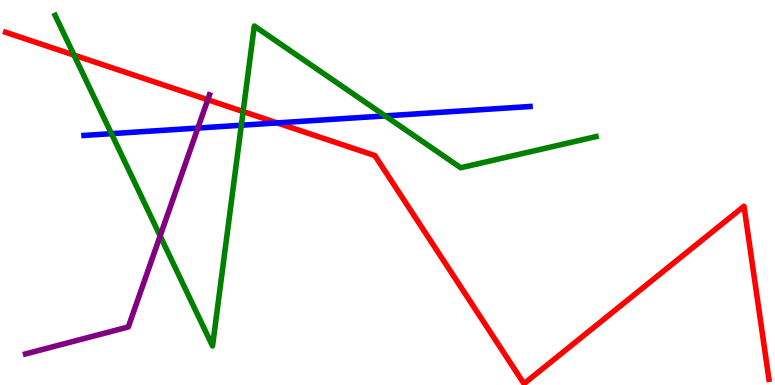[{'lines': ['blue', 'red'], 'intersections': [{'x': 3.58, 'y': 6.81}]}, {'lines': ['green', 'red'], 'intersections': [{'x': 0.955, 'y': 8.57}, {'x': 3.14, 'y': 7.1}]}, {'lines': ['purple', 'red'], 'intersections': [{'x': 2.68, 'y': 7.41}]}, {'lines': ['blue', 'green'], 'intersections': [{'x': 1.44, 'y': 6.53}, {'x': 3.11, 'y': 6.75}, {'x': 4.97, 'y': 6.99}]}, {'lines': ['blue', 'purple'], 'intersections': [{'x': 2.55, 'y': 6.67}]}, {'lines': ['green', 'purple'], 'intersections': [{'x': 2.07, 'y': 3.87}]}]